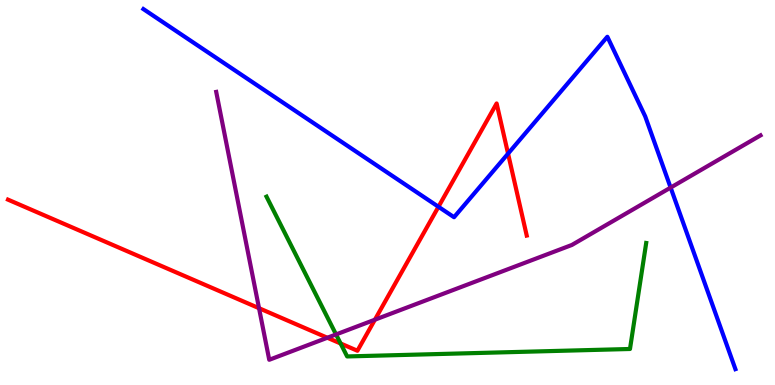[{'lines': ['blue', 'red'], 'intersections': [{'x': 5.66, 'y': 4.63}, {'x': 6.56, 'y': 6.01}]}, {'lines': ['green', 'red'], 'intersections': [{'x': 4.39, 'y': 1.08}]}, {'lines': ['purple', 'red'], 'intersections': [{'x': 3.34, 'y': 1.99}, {'x': 4.22, 'y': 1.23}, {'x': 4.84, 'y': 1.7}]}, {'lines': ['blue', 'green'], 'intersections': []}, {'lines': ['blue', 'purple'], 'intersections': [{'x': 8.65, 'y': 5.13}]}, {'lines': ['green', 'purple'], 'intersections': [{'x': 4.34, 'y': 1.31}]}]